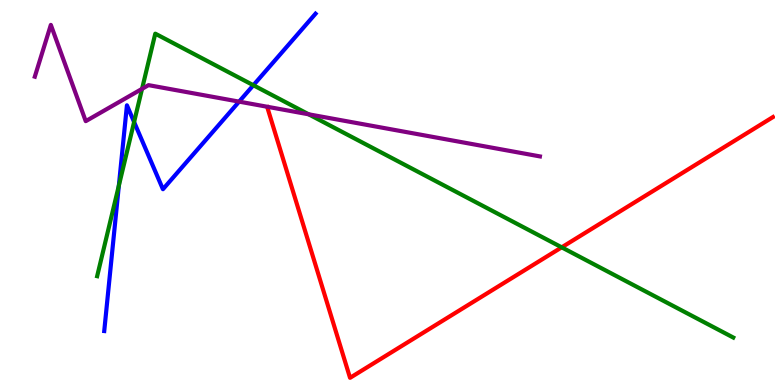[{'lines': ['blue', 'red'], 'intersections': []}, {'lines': ['green', 'red'], 'intersections': [{'x': 7.25, 'y': 3.58}]}, {'lines': ['purple', 'red'], 'intersections': []}, {'lines': ['blue', 'green'], 'intersections': [{'x': 1.53, 'y': 5.18}, {'x': 1.73, 'y': 6.83}, {'x': 3.27, 'y': 7.79}]}, {'lines': ['blue', 'purple'], 'intersections': [{'x': 3.09, 'y': 7.36}]}, {'lines': ['green', 'purple'], 'intersections': [{'x': 1.83, 'y': 7.69}, {'x': 3.98, 'y': 7.03}]}]